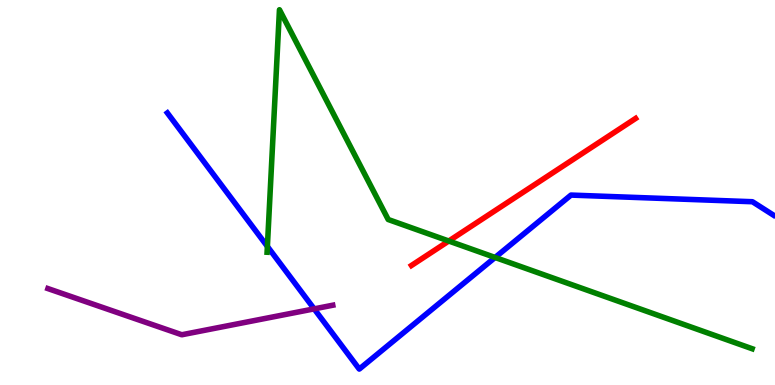[{'lines': ['blue', 'red'], 'intersections': []}, {'lines': ['green', 'red'], 'intersections': [{'x': 5.79, 'y': 3.74}]}, {'lines': ['purple', 'red'], 'intersections': []}, {'lines': ['blue', 'green'], 'intersections': [{'x': 3.45, 'y': 3.6}, {'x': 6.39, 'y': 3.31}]}, {'lines': ['blue', 'purple'], 'intersections': [{'x': 4.05, 'y': 1.98}]}, {'lines': ['green', 'purple'], 'intersections': []}]